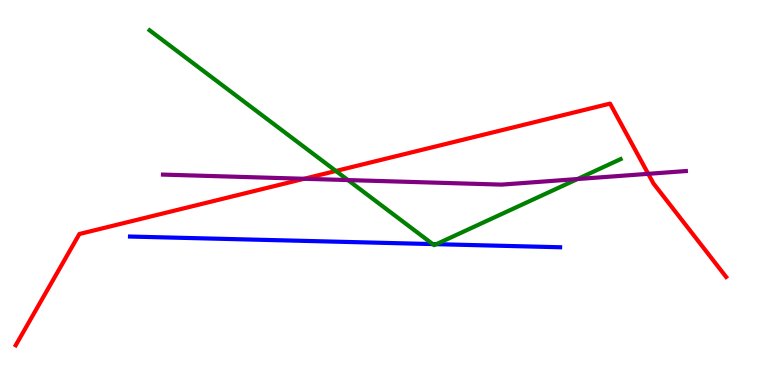[{'lines': ['blue', 'red'], 'intersections': []}, {'lines': ['green', 'red'], 'intersections': [{'x': 4.33, 'y': 5.56}]}, {'lines': ['purple', 'red'], 'intersections': [{'x': 3.92, 'y': 5.36}, {'x': 8.36, 'y': 5.48}]}, {'lines': ['blue', 'green'], 'intersections': [{'x': 5.58, 'y': 3.66}, {'x': 5.63, 'y': 3.66}]}, {'lines': ['blue', 'purple'], 'intersections': []}, {'lines': ['green', 'purple'], 'intersections': [{'x': 4.49, 'y': 5.32}, {'x': 7.45, 'y': 5.35}]}]